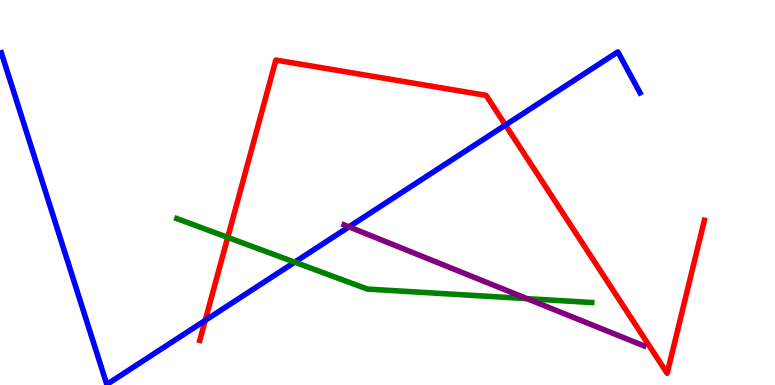[{'lines': ['blue', 'red'], 'intersections': [{'x': 2.65, 'y': 1.68}, {'x': 6.52, 'y': 6.75}]}, {'lines': ['green', 'red'], 'intersections': [{'x': 2.94, 'y': 3.83}]}, {'lines': ['purple', 'red'], 'intersections': []}, {'lines': ['blue', 'green'], 'intersections': [{'x': 3.8, 'y': 3.19}]}, {'lines': ['blue', 'purple'], 'intersections': [{'x': 4.5, 'y': 4.11}]}, {'lines': ['green', 'purple'], 'intersections': [{'x': 6.8, 'y': 2.24}]}]